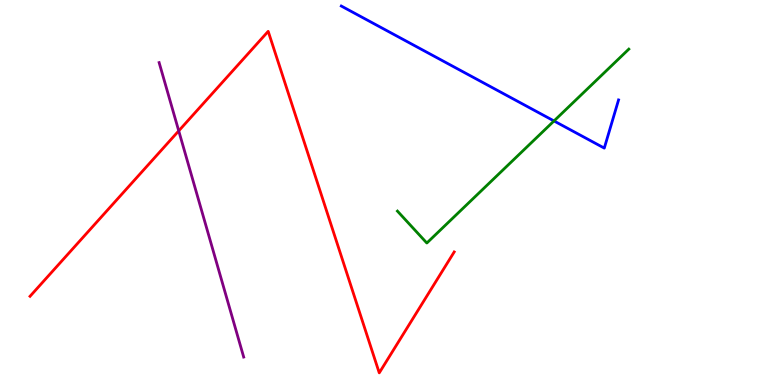[{'lines': ['blue', 'red'], 'intersections': []}, {'lines': ['green', 'red'], 'intersections': []}, {'lines': ['purple', 'red'], 'intersections': [{'x': 2.31, 'y': 6.6}]}, {'lines': ['blue', 'green'], 'intersections': [{'x': 7.15, 'y': 6.86}]}, {'lines': ['blue', 'purple'], 'intersections': []}, {'lines': ['green', 'purple'], 'intersections': []}]